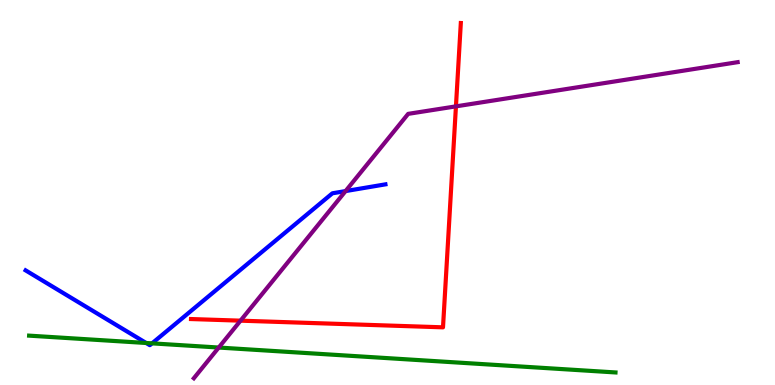[{'lines': ['blue', 'red'], 'intersections': []}, {'lines': ['green', 'red'], 'intersections': []}, {'lines': ['purple', 'red'], 'intersections': [{'x': 3.1, 'y': 1.67}, {'x': 5.88, 'y': 7.24}]}, {'lines': ['blue', 'green'], 'intersections': [{'x': 1.89, 'y': 1.09}, {'x': 1.96, 'y': 1.08}]}, {'lines': ['blue', 'purple'], 'intersections': [{'x': 4.46, 'y': 5.04}]}, {'lines': ['green', 'purple'], 'intersections': [{'x': 2.82, 'y': 0.973}]}]